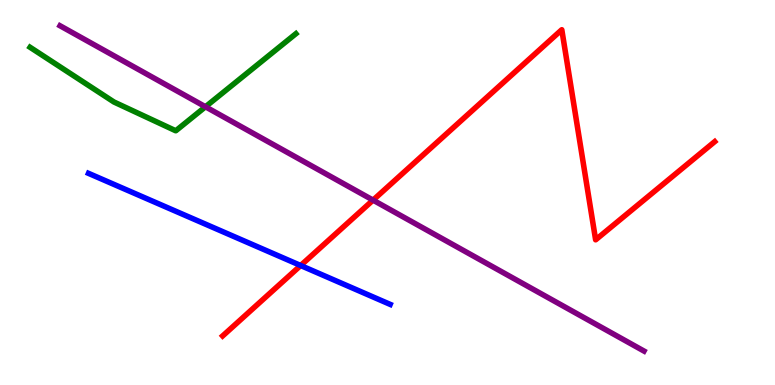[{'lines': ['blue', 'red'], 'intersections': [{'x': 3.88, 'y': 3.1}]}, {'lines': ['green', 'red'], 'intersections': []}, {'lines': ['purple', 'red'], 'intersections': [{'x': 4.81, 'y': 4.8}]}, {'lines': ['blue', 'green'], 'intersections': []}, {'lines': ['blue', 'purple'], 'intersections': []}, {'lines': ['green', 'purple'], 'intersections': [{'x': 2.65, 'y': 7.23}]}]